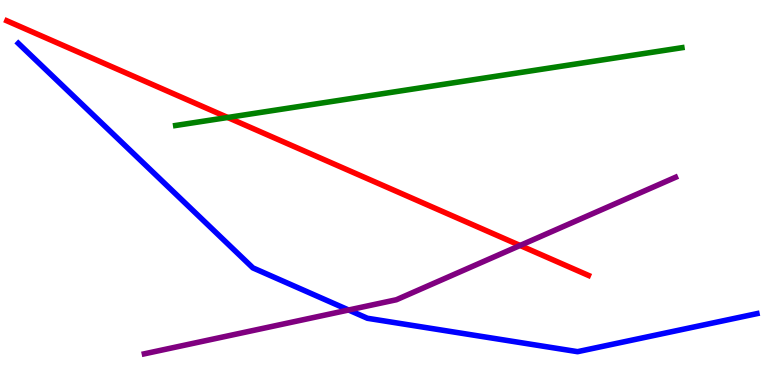[{'lines': ['blue', 'red'], 'intersections': []}, {'lines': ['green', 'red'], 'intersections': [{'x': 2.94, 'y': 6.95}]}, {'lines': ['purple', 'red'], 'intersections': [{'x': 6.71, 'y': 3.62}]}, {'lines': ['blue', 'green'], 'intersections': []}, {'lines': ['blue', 'purple'], 'intersections': [{'x': 4.5, 'y': 1.95}]}, {'lines': ['green', 'purple'], 'intersections': []}]